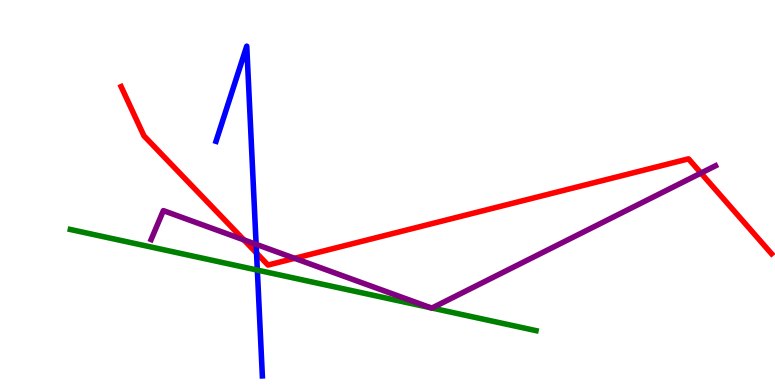[{'lines': ['blue', 'red'], 'intersections': [{'x': 3.31, 'y': 3.43}]}, {'lines': ['green', 'red'], 'intersections': []}, {'lines': ['purple', 'red'], 'intersections': [{'x': 3.15, 'y': 3.77}, {'x': 3.8, 'y': 3.29}, {'x': 9.04, 'y': 5.5}]}, {'lines': ['blue', 'green'], 'intersections': [{'x': 3.32, 'y': 2.98}]}, {'lines': ['blue', 'purple'], 'intersections': [{'x': 3.3, 'y': 3.65}]}, {'lines': ['green', 'purple'], 'intersections': [{'x': 5.56, 'y': 2.01}, {'x': 5.57, 'y': 2.0}]}]